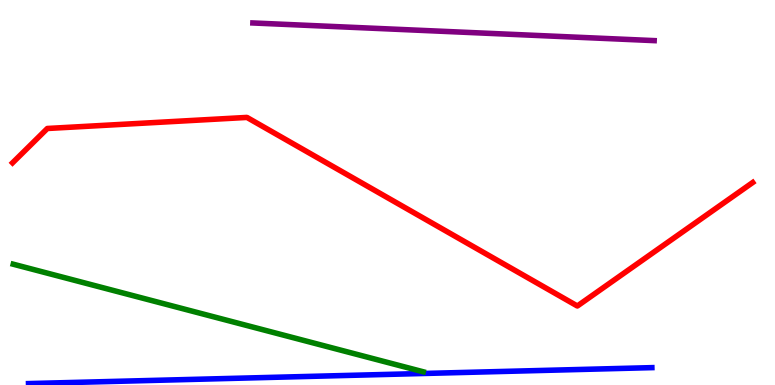[{'lines': ['blue', 'red'], 'intersections': []}, {'lines': ['green', 'red'], 'intersections': []}, {'lines': ['purple', 'red'], 'intersections': []}, {'lines': ['blue', 'green'], 'intersections': []}, {'lines': ['blue', 'purple'], 'intersections': []}, {'lines': ['green', 'purple'], 'intersections': []}]